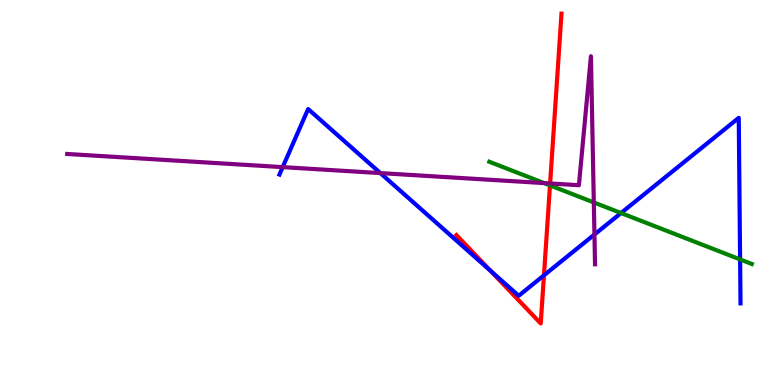[{'lines': ['blue', 'red'], 'intersections': [{'x': 6.33, 'y': 2.97}, {'x': 7.02, 'y': 2.85}]}, {'lines': ['green', 'red'], 'intersections': [{'x': 7.1, 'y': 5.19}]}, {'lines': ['purple', 'red'], 'intersections': [{'x': 7.1, 'y': 5.23}]}, {'lines': ['blue', 'green'], 'intersections': [{'x': 8.01, 'y': 4.47}, {'x': 9.55, 'y': 3.26}]}, {'lines': ['blue', 'purple'], 'intersections': [{'x': 3.65, 'y': 5.66}, {'x': 4.91, 'y': 5.5}, {'x': 7.67, 'y': 3.91}]}, {'lines': ['green', 'purple'], 'intersections': [{'x': 7.02, 'y': 5.24}, {'x': 7.66, 'y': 4.74}]}]